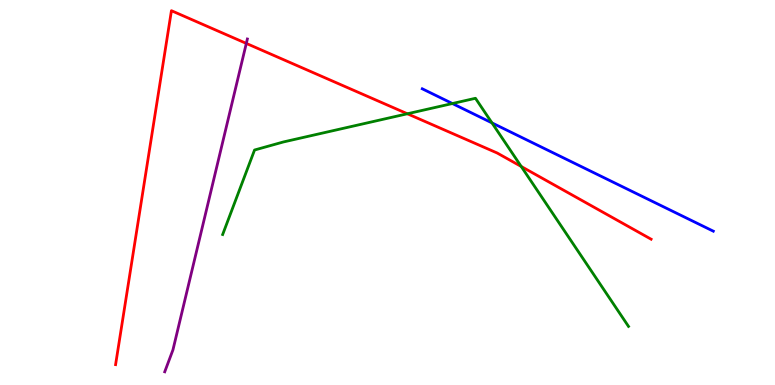[{'lines': ['blue', 'red'], 'intersections': []}, {'lines': ['green', 'red'], 'intersections': [{'x': 5.26, 'y': 7.04}, {'x': 6.73, 'y': 5.68}]}, {'lines': ['purple', 'red'], 'intersections': [{'x': 3.18, 'y': 8.87}]}, {'lines': ['blue', 'green'], 'intersections': [{'x': 5.84, 'y': 7.31}, {'x': 6.35, 'y': 6.81}]}, {'lines': ['blue', 'purple'], 'intersections': []}, {'lines': ['green', 'purple'], 'intersections': []}]